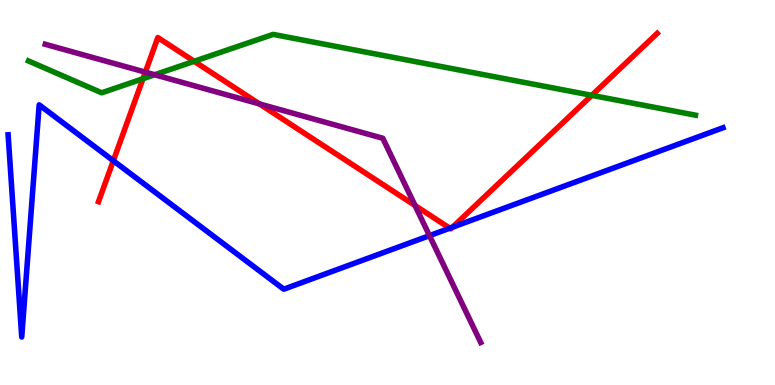[{'lines': ['blue', 'red'], 'intersections': [{'x': 1.46, 'y': 5.83}, {'x': 5.8, 'y': 4.07}, {'x': 5.84, 'y': 4.1}]}, {'lines': ['green', 'red'], 'intersections': [{'x': 1.84, 'y': 7.95}, {'x': 2.51, 'y': 8.41}, {'x': 7.64, 'y': 7.52}]}, {'lines': ['purple', 'red'], 'intersections': [{'x': 1.88, 'y': 8.13}, {'x': 3.35, 'y': 7.3}, {'x': 5.36, 'y': 4.66}]}, {'lines': ['blue', 'green'], 'intersections': []}, {'lines': ['blue', 'purple'], 'intersections': [{'x': 5.54, 'y': 3.88}]}, {'lines': ['green', 'purple'], 'intersections': [{'x': 2.0, 'y': 8.06}]}]